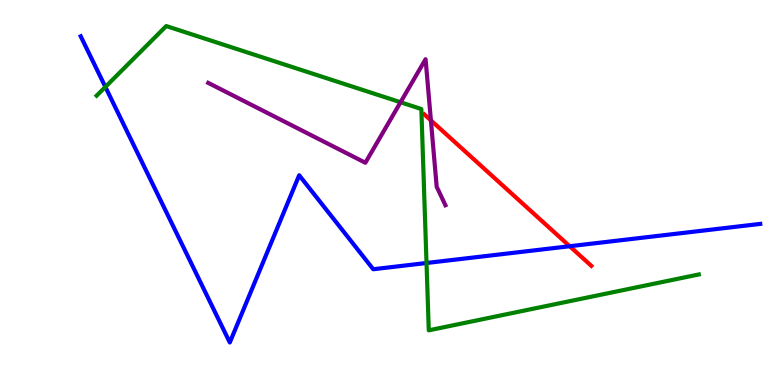[{'lines': ['blue', 'red'], 'intersections': [{'x': 7.35, 'y': 3.6}]}, {'lines': ['green', 'red'], 'intersections': []}, {'lines': ['purple', 'red'], 'intersections': [{'x': 5.56, 'y': 6.87}]}, {'lines': ['blue', 'green'], 'intersections': [{'x': 1.36, 'y': 7.74}, {'x': 5.5, 'y': 3.17}]}, {'lines': ['blue', 'purple'], 'intersections': []}, {'lines': ['green', 'purple'], 'intersections': [{'x': 5.17, 'y': 7.34}]}]